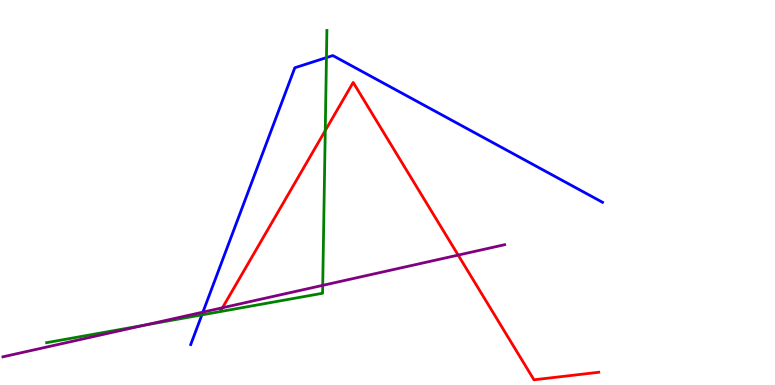[{'lines': ['blue', 'red'], 'intersections': []}, {'lines': ['green', 'red'], 'intersections': [{'x': 4.2, 'y': 6.61}]}, {'lines': ['purple', 'red'], 'intersections': [{'x': 2.87, 'y': 2.01}, {'x': 5.91, 'y': 3.37}]}, {'lines': ['blue', 'green'], 'intersections': [{'x': 2.6, 'y': 1.82}, {'x': 4.21, 'y': 8.5}]}, {'lines': ['blue', 'purple'], 'intersections': [{'x': 2.62, 'y': 1.89}]}, {'lines': ['green', 'purple'], 'intersections': [{'x': 1.87, 'y': 1.56}, {'x': 4.16, 'y': 2.59}]}]